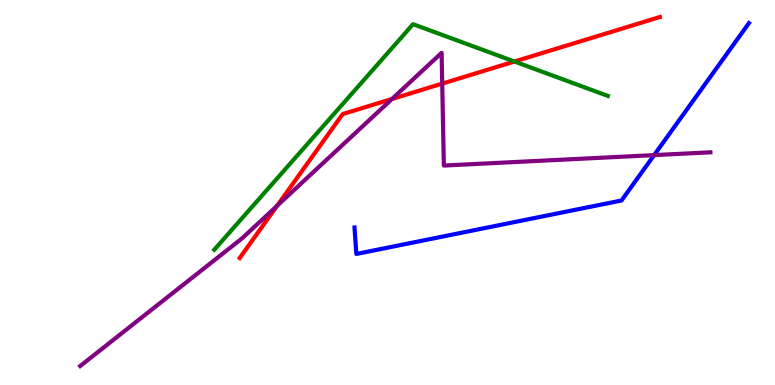[{'lines': ['blue', 'red'], 'intersections': []}, {'lines': ['green', 'red'], 'intersections': [{'x': 6.64, 'y': 8.4}]}, {'lines': ['purple', 'red'], 'intersections': [{'x': 3.57, 'y': 4.65}, {'x': 5.06, 'y': 7.43}, {'x': 5.71, 'y': 7.83}]}, {'lines': ['blue', 'green'], 'intersections': []}, {'lines': ['blue', 'purple'], 'intersections': [{'x': 8.44, 'y': 5.97}]}, {'lines': ['green', 'purple'], 'intersections': []}]